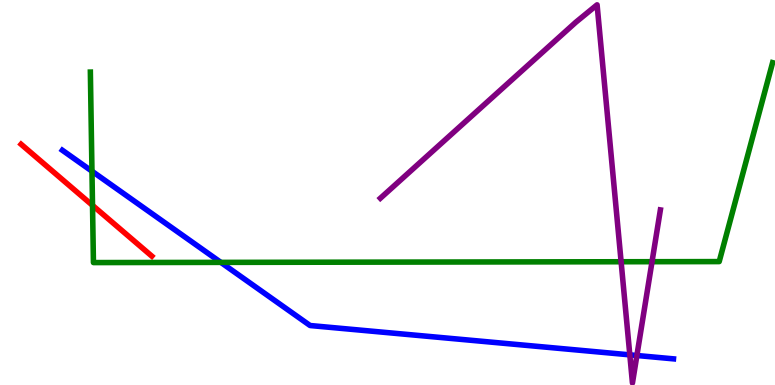[{'lines': ['blue', 'red'], 'intersections': []}, {'lines': ['green', 'red'], 'intersections': [{'x': 1.19, 'y': 4.67}]}, {'lines': ['purple', 'red'], 'intersections': []}, {'lines': ['blue', 'green'], 'intersections': [{'x': 1.19, 'y': 5.55}, {'x': 2.85, 'y': 3.18}]}, {'lines': ['blue', 'purple'], 'intersections': [{'x': 8.13, 'y': 0.783}, {'x': 8.22, 'y': 0.766}]}, {'lines': ['green', 'purple'], 'intersections': [{'x': 8.01, 'y': 3.2}, {'x': 8.41, 'y': 3.2}]}]